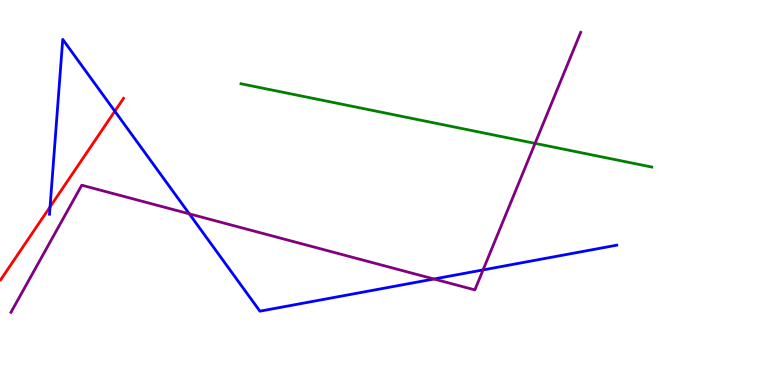[{'lines': ['blue', 'red'], 'intersections': [{'x': 0.646, 'y': 4.63}, {'x': 1.48, 'y': 7.11}]}, {'lines': ['green', 'red'], 'intersections': []}, {'lines': ['purple', 'red'], 'intersections': []}, {'lines': ['blue', 'green'], 'intersections': []}, {'lines': ['blue', 'purple'], 'intersections': [{'x': 2.44, 'y': 4.45}, {'x': 5.6, 'y': 2.75}, {'x': 6.23, 'y': 2.99}]}, {'lines': ['green', 'purple'], 'intersections': [{'x': 6.9, 'y': 6.28}]}]